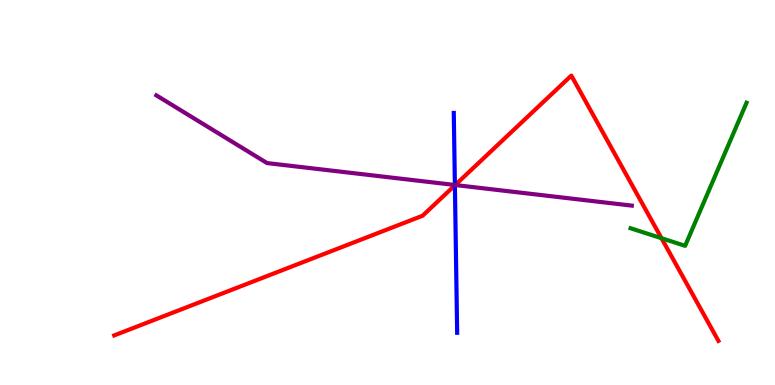[{'lines': ['blue', 'red'], 'intersections': [{'x': 5.87, 'y': 5.19}]}, {'lines': ['green', 'red'], 'intersections': [{'x': 8.54, 'y': 3.81}]}, {'lines': ['purple', 'red'], 'intersections': [{'x': 5.87, 'y': 5.19}]}, {'lines': ['blue', 'green'], 'intersections': []}, {'lines': ['blue', 'purple'], 'intersections': [{'x': 5.87, 'y': 5.2}]}, {'lines': ['green', 'purple'], 'intersections': []}]